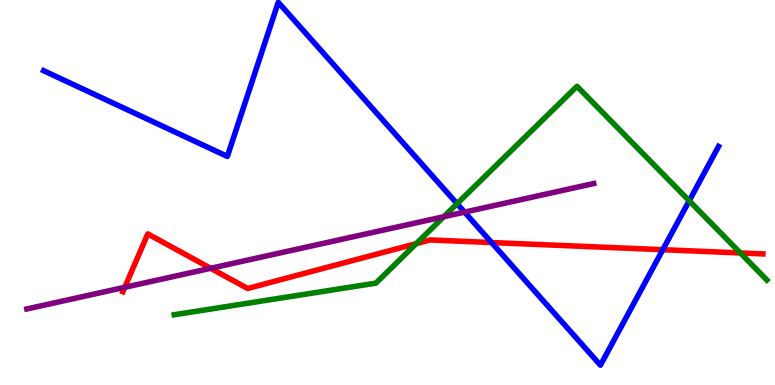[{'lines': ['blue', 'red'], 'intersections': [{'x': 6.34, 'y': 3.7}, {'x': 8.55, 'y': 3.51}]}, {'lines': ['green', 'red'], 'intersections': [{'x': 5.37, 'y': 3.67}, {'x': 9.55, 'y': 3.43}]}, {'lines': ['purple', 'red'], 'intersections': [{'x': 1.61, 'y': 2.54}, {'x': 2.72, 'y': 3.03}]}, {'lines': ['blue', 'green'], 'intersections': [{'x': 5.9, 'y': 4.71}, {'x': 8.89, 'y': 4.78}]}, {'lines': ['blue', 'purple'], 'intersections': [{'x': 5.99, 'y': 4.49}]}, {'lines': ['green', 'purple'], 'intersections': [{'x': 5.73, 'y': 4.37}]}]